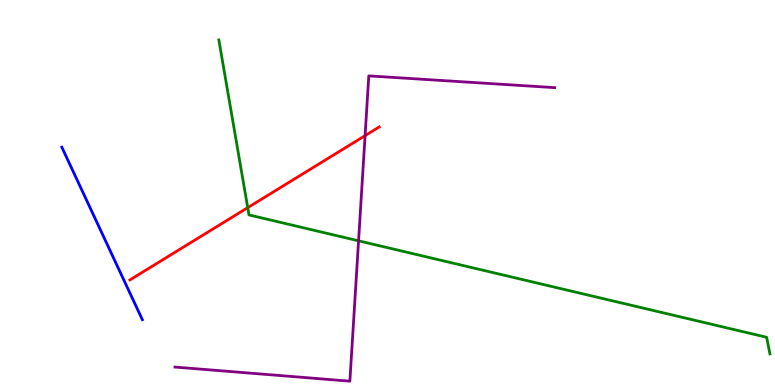[{'lines': ['blue', 'red'], 'intersections': []}, {'lines': ['green', 'red'], 'intersections': [{'x': 3.2, 'y': 4.61}]}, {'lines': ['purple', 'red'], 'intersections': [{'x': 4.71, 'y': 6.48}]}, {'lines': ['blue', 'green'], 'intersections': []}, {'lines': ['blue', 'purple'], 'intersections': []}, {'lines': ['green', 'purple'], 'intersections': [{'x': 4.63, 'y': 3.74}]}]